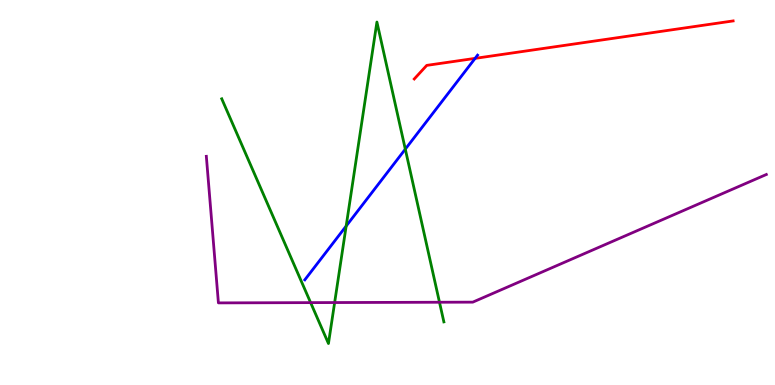[{'lines': ['blue', 'red'], 'intersections': [{'x': 6.13, 'y': 8.48}]}, {'lines': ['green', 'red'], 'intersections': []}, {'lines': ['purple', 'red'], 'intersections': []}, {'lines': ['blue', 'green'], 'intersections': [{'x': 4.47, 'y': 4.13}, {'x': 5.23, 'y': 6.13}]}, {'lines': ['blue', 'purple'], 'intersections': []}, {'lines': ['green', 'purple'], 'intersections': [{'x': 4.01, 'y': 2.14}, {'x': 4.32, 'y': 2.14}, {'x': 5.67, 'y': 2.15}]}]